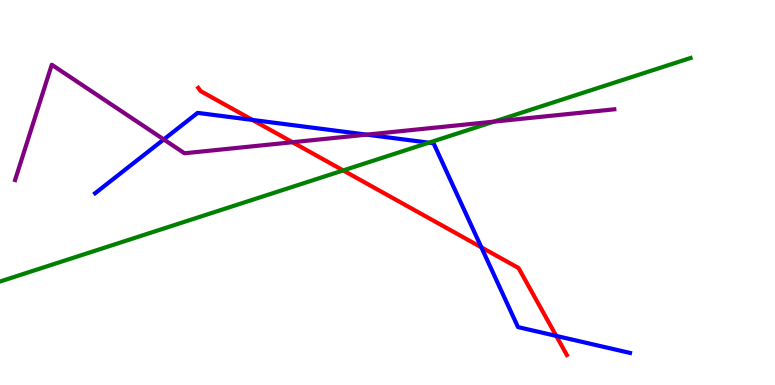[{'lines': ['blue', 'red'], 'intersections': [{'x': 3.26, 'y': 6.88}, {'x': 6.21, 'y': 3.58}, {'x': 7.18, 'y': 1.27}]}, {'lines': ['green', 'red'], 'intersections': [{'x': 4.43, 'y': 5.57}]}, {'lines': ['purple', 'red'], 'intersections': [{'x': 3.77, 'y': 6.31}]}, {'lines': ['blue', 'green'], 'intersections': [{'x': 5.53, 'y': 6.29}]}, {'lines': ['blue', 'purple'], 'intersections': [{'x': 2.11, 'y': 6.38}, {'x': 4.73, 'y': 6.5}]}, {'lines': ['green', 'purple'], 'intersections': [{'x': 6.37, 'y': 6.84}]}]